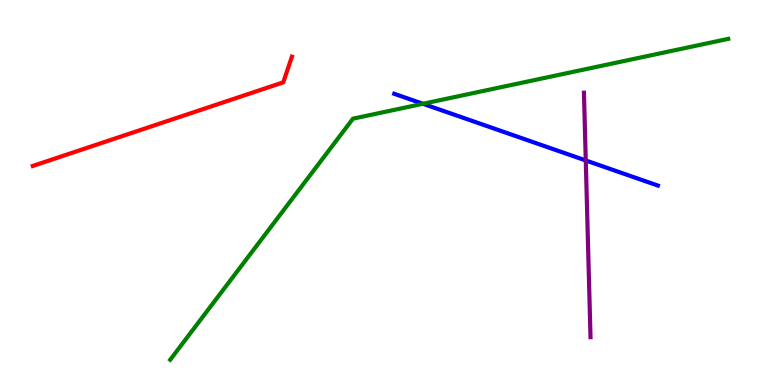[{'lines': ['blue', 'red'], 'intersections': []}, {'lines': ['green', 'red'], 'intersections': []}, {'lines': ['purple', 'red'], 'intersections': []}, {'lines': ['blue', 'green'], 'intersections': [{'x': 5.46, 'y': 7.3}]}, {'lines': ['blue', 'purple'], 'intersections': [{'x': 7.56, 'y': 5.83}]}, {'lines': ['green', 'purple'], 'intersections': []}]